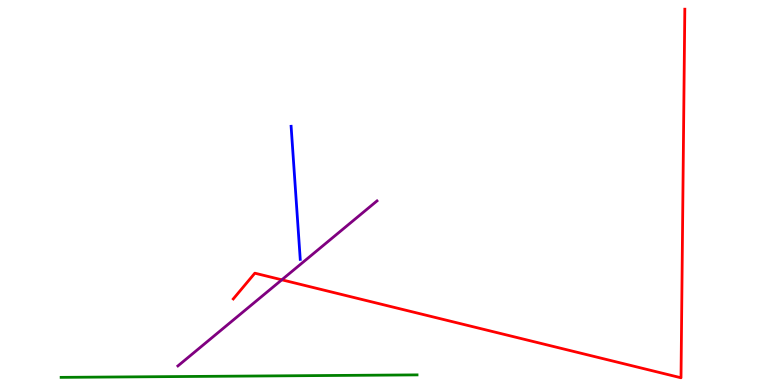[{'lines': ['blue', 'red'], 'intersections': []}, {'lines': ['green', 'red'], 'intersections': []}, {'lines': ['purple', 'red'], 'intersections': [{'x': 3.64, 'y': 2.73}]}, {'lines': ['blue', 'green'], 'intersections': []}, {'lines': ['blue', 'purple'], 'intersections': []}, {'lines': ['green', 'purple'], 'intersections': []}]